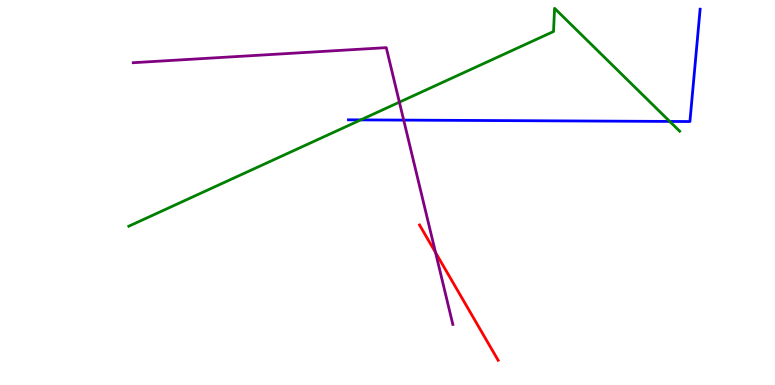[{'lines': ['blue', 'red'], 'intersections': []}, {'lines': ['green', 'red'], 'intersections': []}, {'lines': ['purple', 'red'], 'intersections': [{'x': 5.62, 'y': 3.44}]}, {'lines': ['blue', 'green'], 'intersections': [{'x': 4.65, 'y': 6.89}, {'x': 8.64, 'y': 6.85}]}, {'lines': ['blue', 'purple'], 'intersections': [{'x': 5.21, 'y': 6.88}]}, {'lines': ['green', 'purple'], 'intersections': [{'x': 5.15, 'y': 7.35}]}]